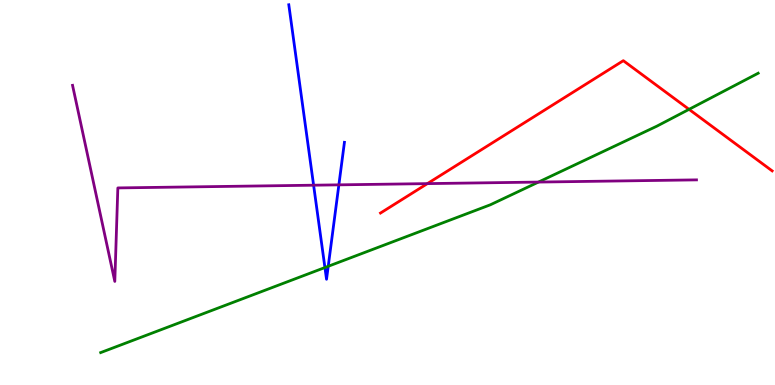[{'lines': ['blue', 'red'], 'intersections': []}, {'lines': ['green', 'red'], 'intersections': [{'x': 8.89, 'y': 7.16}]}, {'lines': ['purple', 'red'], 'intersections': [{'x': 5.51, 'y': 5.23}]}, {'lines': ['blue', 'green'], 'intersections': [{'x': 4.19, 'y': 3.05}, {'x': 4.24, 'y': 3.08}]}, {'lines': ['blue', 'purple'], 'intersections': [{'x': 4.05, 'y': 5.19}, {'x': 4.37, 'y': 5.2}]}, {'lines': ['green', 'purple'], 'intersections': [{'x': 6.95, 'y': 5.27}]}]